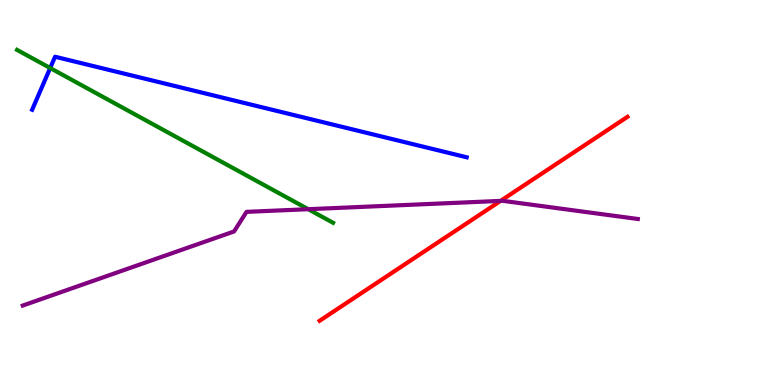[{'lines': ['blue', 'red'], 'intersections': []}, {'lines': ['green', 'red'], 'intersections': []}, {'lines': ['purple', 'red'], 'intersections': [{'x': 6.46, 'y': 4.78}]}, {'lines': ['blue', 'green'], 'intersections': [{'x': 0.648, 'y': 8.23}]}, {'lines': ['blue', 'purple'], 'intersections': []}, {'lines': ['green', 'purple'], 'intersections': [{'x': 3.98, 'y': 4.57}]}]